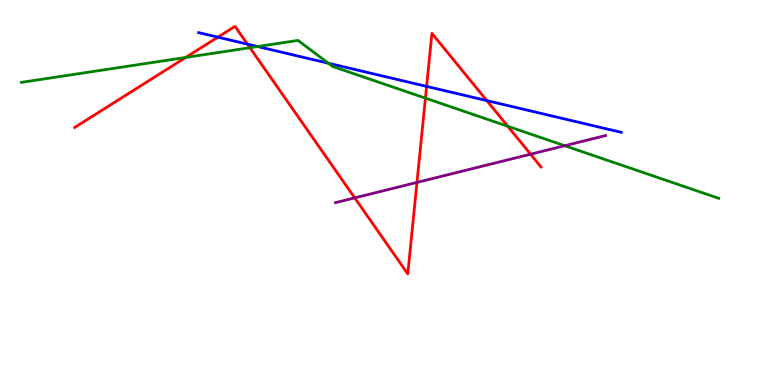[{'lines': ['blue', 'red'], 'intersections': [{'x': 2.81, 'y': 9.03}, {'x': 3.19, 'y': 8.85}, {'x': 5.5, 'y': 7.76}, {'x': 6.28, 'y': 7.39}]}, {'lines': ['green', 'red'], 'intersections': [{'x': 2.4, 'y': 8.51}, {'x': 3.22, 'y': 8.76}, {'x': 5.49, 'y': 7.45}, {'x': 6.55, 'y': 6.72}]}, {'lines': ['purple', 'red'], 'intersections': [{'x': 4.58, 'y': 4.86}, {'x': 5.38, 'y': 5.26}, {'x': 6.85, 'y': 5.99}]}, {'lines': ['blue', 'green'], 'intersections': [{'x': 3.32, 'y': 8.79}, {'x': 4.24, 'y': 8.36}]}, {'lines': ['blue', 'purple'], 'intersections': []}, {'lines': ['green', 'purple'], 'intersections': [{'x': 7.29, 'y': 6.22}]}]